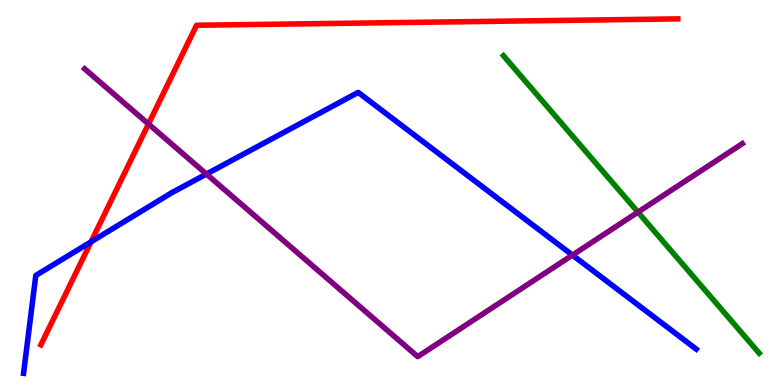[{'lines': ['blue', 'red'], 'intersections': [{'x': 1.17, 'y': 3.72}]}, {'lines': ['green', 'red'], 'intersections': []}, {'lines': ['purple', 'red'], 'intersections': [{'x': 1.92, 'y': 6.78}]}, {'lines': ['blue', 'green'], 'intersections': []}, {'lines': ['blue', 'purple'], 'intersections': [{'x': 2.66, 'y': 5.48}, {'x': 7.39, 'y': 3.37}]}, {'lines': ['green', 'purple'], 'intersections': [{'x': 8.23, 'y': 4.49}]}]